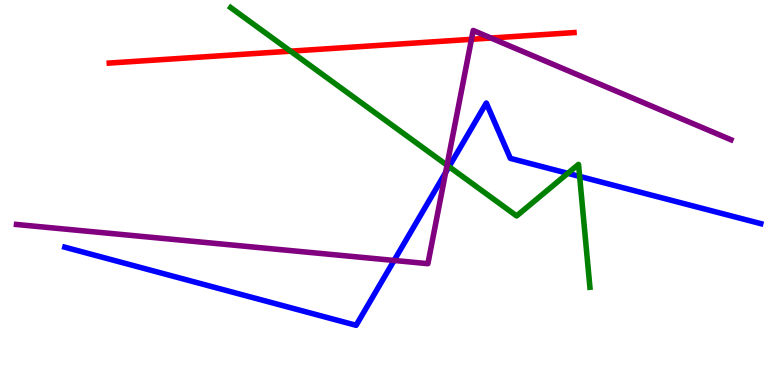[{'lines': ['blue', 'red'], 'intersections': []}, {'lines': ['green', 'red'], 'intersections': [{'x': 3.75, 'y': 8.67}]}, {'lines': ['purple', 'red'], 'intersections': [{'x': 6.08, 'y': 8.98}, {'x': 6.34, 'y': 9.01}]}, {'lines': ['blue', 'green'], 'intersections': [{'x': 5.79, 'y': 5.67}, {'x': 7.33, 'y': 5.5}, {'x': 7.48, 'y': 5.42}]}, {'lines': ['blue', 'purple'], 'intersections': [{'x': 5.09, 'y': 3.23}, {'x': 5.75, 'y': 5.52}]}, {'lines': ['green', 'purple'], 'intersections': [{'x': 5.77, 'y': 5.71}]}]